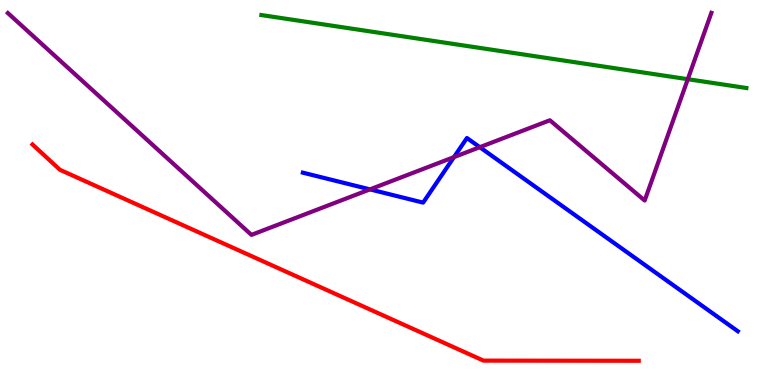[{'lines': ['blue', 'red'], 'intersections': []}, {'lines': ['green', 'red'], 'intersections': []}, {'lines': ['purple', 'red'], 'intersections': []}, {'lines': ['blue', 'green'], 'intersections': []}, {'lines': ['blue', 'purple'], 'intersections': [{'x': 4.77, 'y': 5.08}, {'x': 5.86, 'y': 5.92}, {'x': 6.19, 'y': 6.18}]}, {'lines': ['green', 'purple'], 'intersections': [{'x': 8.87, 'y': 7.94}]}]